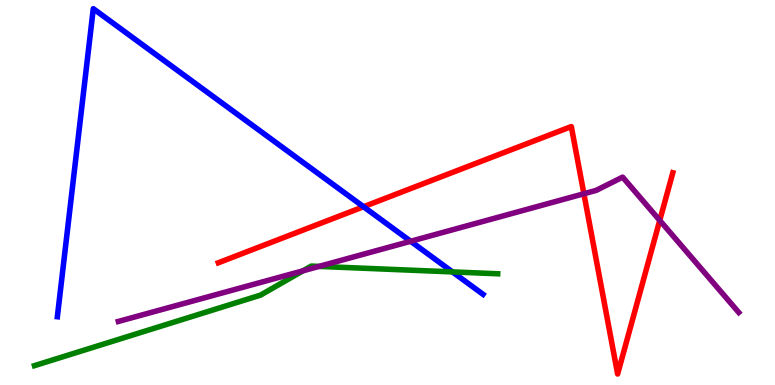[{'lines': ['blue', 'red'], 'intersections': [{'x': 4.69, 'y': 4.63}]}, {'lines': ['green', 'red'], 'intersections': []}, {'lines': ['purple', 'red'], 'intersections': [{'x': 7.53, 'y': 4.97}, {'x': 8.51, 'y': 4.28}]}, {'lines': ['blue', 'green'], 'intersections': [{'x': 5.84, 'y': 2.94}]}, {'lines': ['blue', 'purple'], 'intersections': [{'x': 5.3, 'y': 3.73}]}, {'lines': ['green', 'purple'], 'intersections': [{'x': 3.91, 'y': 2.97}, {'x': 4.12, 'y': 3.08}]}]